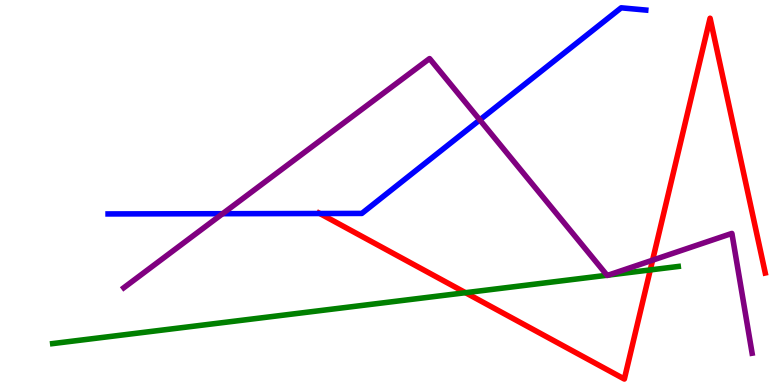[{'lines': ['blue', 'red'], 'intersections': [{'x': 4.13, 'y': 4.45}]}, {'lines': ['green', 'red'], 'intersections': [{'x': 6.01, 'y': 2.4}, {'x': 8.39, 'y': 2.99}]}, {'lines': ['purple', 'red'], 'intersections': [{'x': 8.42, 'y': 3.24}]}, {'lines': ['blue', 'green'], 'intersections': []}, {'lines': ['blue', 'purple'], 'intersections': [{'x': 2.87, 'y': 4.45}, {'x': 6.19, 'y': 6.89}]}, {'lines': ['green', 'purple'], 'intersections': [{'x': 7.83, 'y': 2.85}, {'x': 7.85, 'y': 2.86}]}]